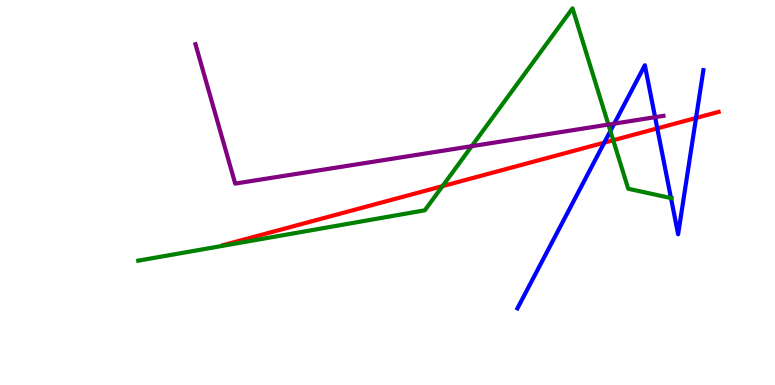[{'lines': ['blue', 'red'], 'intersections': [{'x': 7.8, 'y': 6.3}, {'x': 8.48, 'y': 6.67}, {'x': 8.98, 'y': 6.94}]}, {'lines': ['green', 'red'], 'intersections': [{'x': 5.71, 'y': 5.16}, {'x': 7.91, 'y': 6.36}]}, {'lines': ['purple', 'red'], 'intersections': []}, {'lines': ['blue', 'green'], 'intersections': [{'x': 7.88, 'y': 6.6}, {'x': 8.66, 'y': 4.86}]}, {'lines': ['blue', 'purple'], 'intersections': [{'x': 7.93, 'y': 6.79}, {'x': 8.45, 'y': 6.96}]}, {'lines': ['green', 'purple'], 'intersections': [{'x': 6.09, 'y': 6.2}, {'x': 7.85, 'y': 6.76}]}]